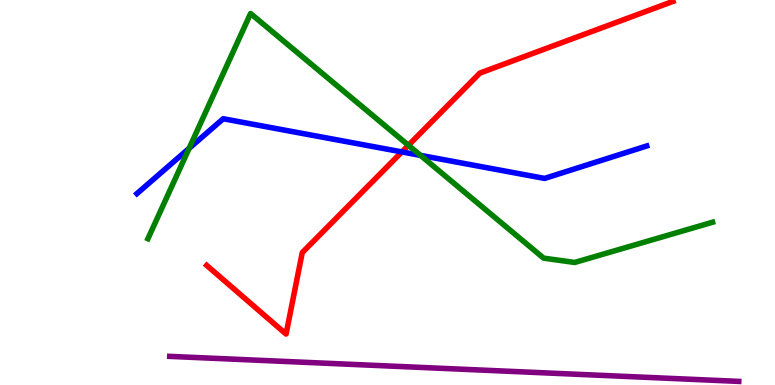[{'lines': ['blue', 'red'], 'intersections': [{'x': 5.19, 'y': 6.05}]}, {'lines': ['green', 'red'], 'intersections': [{'x': 5.27, 'y': 6.23}]}, {'lines': ['purple', 'red'], 'intersections': []}, {'lines': ['blue', 'green'], 'intersections': [{'x': 2.44, 'y': 6.15}, {'x': 5.43, 'y': 5.96}]}, {'lines': ['blue', 'purple'], 'intersections': []}, {'lines': ['green', 'purple'], 'intersections': []}]